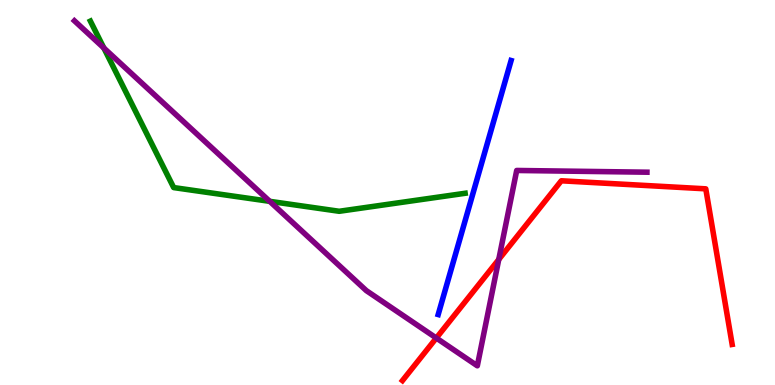[{'lines': ['blue', 'red'], 'intersections': []}, {'lines': ['green', 'red'], 'intersections': []}, {'lines': ['purple', 'red'], 'intersections': [{'x': 5.63, 'y': 1.22}, {'x': 6.44, 'y': 3.26}]}, {'lines': ['blue', 'green'], 'intersections': []}, {'lines': ['blue', 'purple'], 'intersections': []}, {'lines': ['green', 'purple'], 'intersections': [{'x': 1.34, 'y': 8.75}, {'x': 3.48, 'y': 4.77}]}]